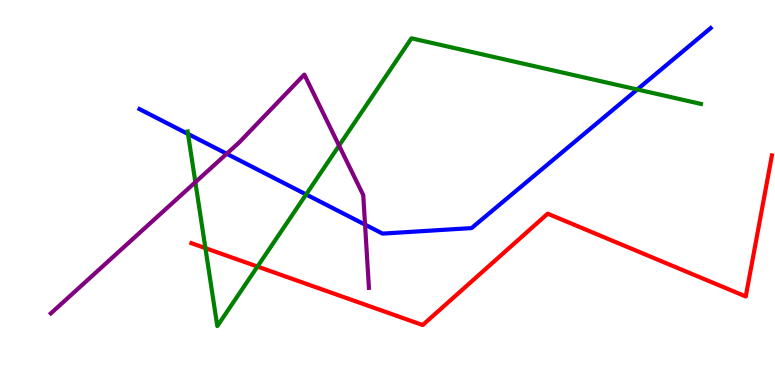[{'lines': ['blue', 'red'], 'intersections': []}, {'lines': ['green', 'red'], 'intersections': [{'x': 2.65, 'y': 3.55}, {'x': 3.32, 'y': 3.08}]}, {'lines': ['purple', 'red'], 'intersections': []}, {'lines': ['blue', 'green'], 'intersections': [{'x': 2.43, 'y': 6.52}, {'x': 3.95, 'y': 4.95}, {'x': 8.22, 'y': 7.68}]}, {'lines': ['blue', 'purple'], 'intersections': [{'x': 2.93, 'y': 6.01}, {'x': 4.71, 'y': 4.17}]}, {'lines': ['green', 'purple'], 'intersections': [{'x': 2.52, 'y': 5.27}, {'x': 4.38, 'y': 6.22}]}]